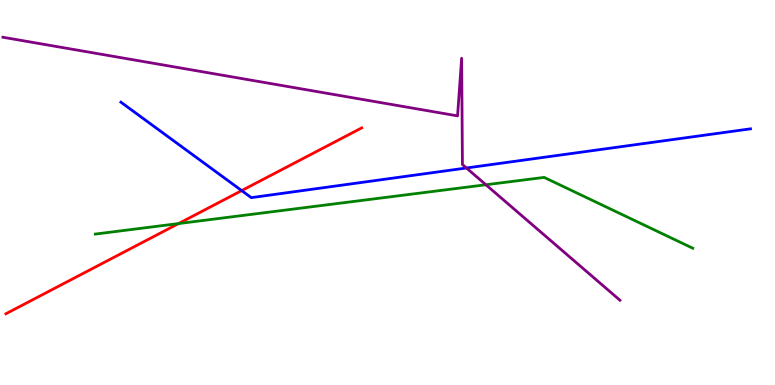[{'lines': ['blue', 'red'], 'intersections': [{'x': 3.12, 'y': 5.05}]}, {'lines': ['green', 'red'], 'intersections': [{'x': 2.3, 'y': 4.19}]}, {'lines': ['purple', 'red'], 'intersections': []}, {'lines': ['blue', 'green'], 'intersections': []}, {'lines': ['blue', 'purple'], 'intersections': [{'x': 6.02, 'y': 5.64}]}, {'lines': ['green', 'purple'], 'intersections': [{'x': 6.27, 'y': 5.2}]}]